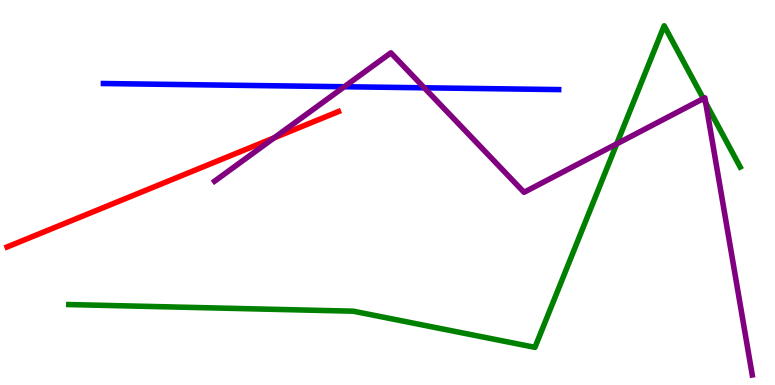[{'lines': ['blue', 'red'], 'intersections': []}, {'lines': ['green', 'red'], 'intersections': []}, {'lines': ['purple', 'red'], 'intersections': [{'x': 3.54, 'y': 6.42}]}, {'lines': ['blue', 'green'], 'intersections': []}, {'lines': ['blue', 'purple'], 'intersections': [{'x': 4.44, 'y': 7.75}, {'x': 5.47, 'y': 7.72}]}, {'lines': ['green', 'purple'], 'intersections': [{'x': 7.96, 'y': 6.26}, {'x': 9.08, 'y': 7.44}, {'x': 9.11, 'y': 7.32}]}]